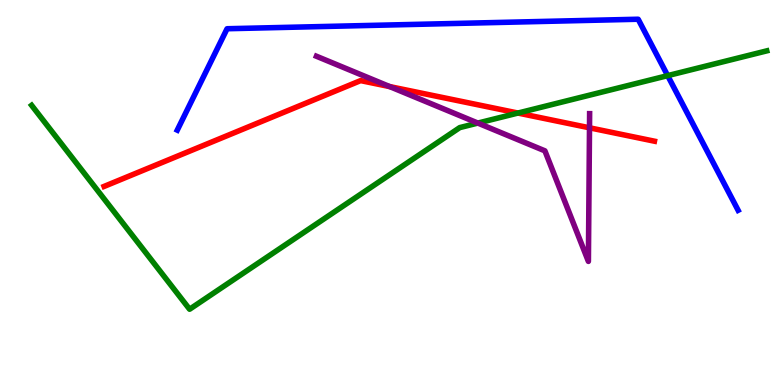[{'lines': ['blue', 'red'], 'intersections': []}, {'lines': ['green', 'red'], 'intersections': [{'x': 6.68, 'y': 7.06}]}, {'lines': ['purple', 'red'], 'intersections': [{'x': 5.03, 'y': 7.75}, {'x': 7.61, 'y': 6.68}]}, {'lines': ['blue', 'green'], 'intersections': [{'x': 8.62, 'y': 8.04}]}, {'lines': ['blue', 'purple'], 'intersections': []}, {'lines': ['green', 'purple'], 'intersections': [{'x': 6.17, 'y': 6.8}]}]